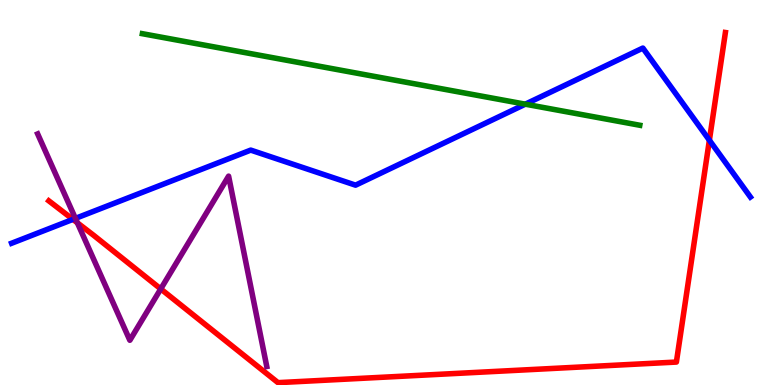[{'lines': ['blue', 'red'], 'intersections': [{'x': 0.941, 'y': 4.3}, {'x': 9.15, 'y': 6.36}]}, {'lines': ['green', 'red'], 'intersections': []}, {'lines': ['purple', 'red'], 'intersections': [{'x': 0.998, 'y': 4.21}, {'x': 2.07, 'y': 2.5}]}, {'lines': ['blue', 'green'], 'intersections': [{'x': 6.78, 'y': 7.29}]}, {'lines': ['blue', 'purple'], 'intersections': [{'x': 0.973, 'y': 4.33}]}, {'lines': ['green', 'purple'], 'intersections': []}]